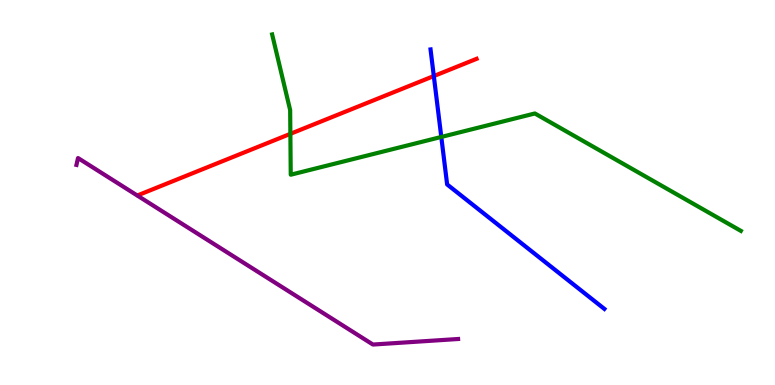[{'lines': ['blue', 'red'], 'intersections': [{'x': 5.6, 'y': 8.02}]}, {'lines': ['green', 'red'], 'intersections': [{'x': 3.75, 'y': 6.52}]}, {'lines': ['purple', 'red'], 'intersections': []}, {'lines': ['blue', 'green'], 'intersections': [{'x': 5.69, 'y': 6.44}]}, {'lines': ['blue', 'purple'], 'intersections': []}, {'lines': ['green', 'purple'], 'intersections': []}]